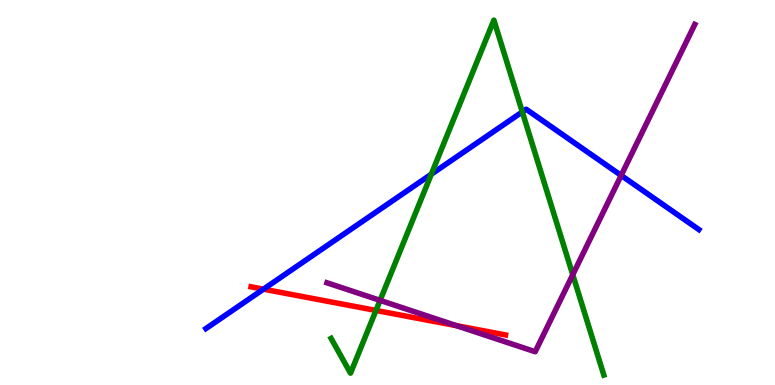[{'lines': ['blue', 'red'], 'intersections': [{'x': 3.4, 'y': 2.49}]}, {'lines': ['green', 'red'], 'intersections': [{'x': 4.85, 'y': 1.94}]}, {'lines': ['purple', 'red'], 'intersections': [{'x': 5.89, 'y': 1.54}]}, {'lines': ['blue', 'green'], 'intersections': [{'x': 5.57, 'y': 5.47}, {'x': 6.74, 'y': 7.09}]}, {'lines': ['blue', 'purple'], 'intersections': [{'x': 8.02, 'y': 5.44}]}, {'lines': ['green', 'purple'], 'intersections': [{'x': 4.9, 'y': 2.2}, {'x': 7.39, 'y': 2.86}]}]